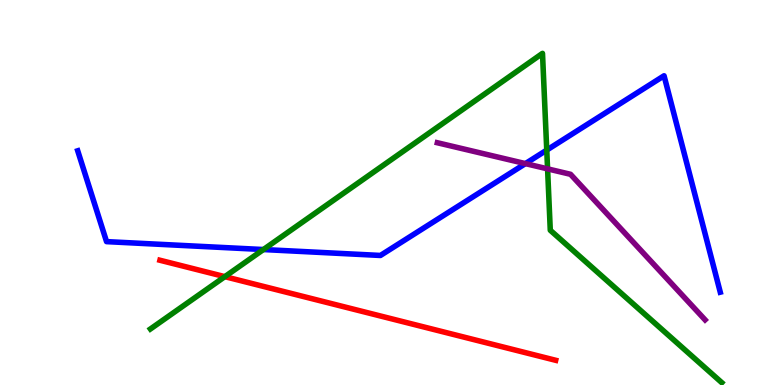[{'lines': ['blue', 'red'], 'intersections': []}, {'lines': ['green', 'red'], 'intersections': [{'x': 2.9, 'y': 2.81}]}, {'lines': ['purple', 'red'], 'intersections': []}, {'lines': ['blue', 'green'], 'intersections': [{'x': 3.4, 'y': 3.52}, {'x': 7.05, 'y': 6.1}]}, {'lines': ['blue', 'purple'], 'intersections': [{'x': 6.78, 'y': 5.75}]}, {'lines': ['green', 'purple'], 'intersections': [{'x': 7.07, 'y': 5.61}]}]